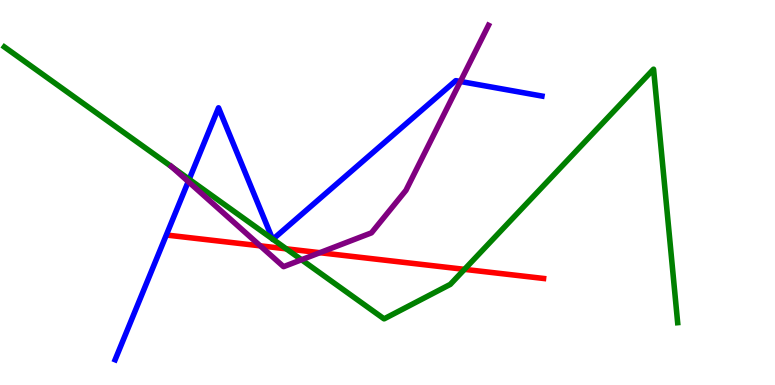[{'lines': ['blue', 'red'], 'intersections': []}, {'lines': ['green', 'red'], 'intersections': [{'x': 3.69, 'y': 3.54}, {'x': 5.99, 'y': 3.0}]}, {'lines': ['purple', 'red'], 'intersections': [{'x': 3.36, 'y': 3.61}, {'x': 4.13, 'y': 3.44}]}, {'lines': ['blue', 'green'], 'intersections': [{'x': 2.44, 'y': 5.34}, {'x': 3.52, 'y': 3.79}, {'x': 3.52, 'y': 3.79}]}, {'lines': ['blue', 'purple'], 'intersections': [{'x': 2.43, 'y': 5.28}, {'x': 5.94, 'y': 7.88}]}, {'lines': ['green', 'purple'], 'intersections': [{'x': 2.21, 'y': 5.67}, {'x': 3.89, 'y': 3.25}]}]